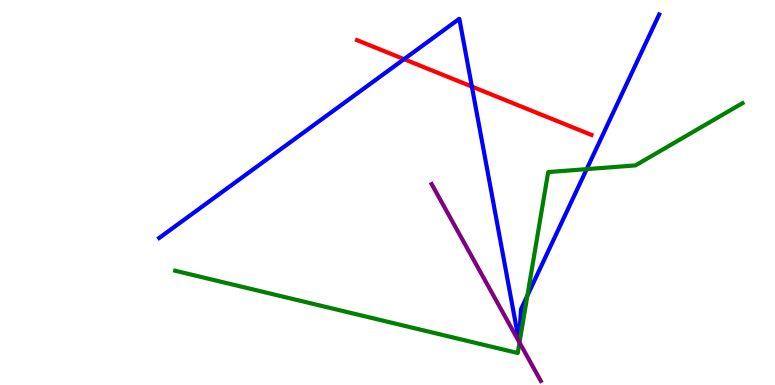[{'lines': ['blue', 'red'], 'intersections': [{'x': 5.21, 'y': 8.46}, {'x': 6.09, 'y': 7.75}]}, {'lines': ['green', 'red'], 'intersections': []}, {'lines': ['purple', 'red'], 'intersections': []}, {'lines': ['blue', 'green'], 'intersections': [{'x': 6.81, 'y': 2.32}, {'x': 7.57, 'y': 5.61}]}, {'lines': ['blue', 'purple'], 'intersections': []}, {'lines': ['green', 'purple'], 'intersections': [{'x': 6.7, 'y': 1.1}]}]